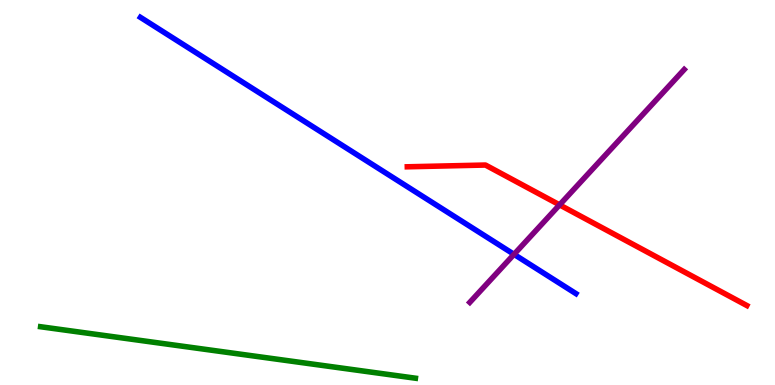[{'lines': ['blue', 'red'], 'intersections': []}, {'lines': ['green', 'red'], 'intersections': []}, {'lines': ['purple', 'red'], 'intersections': [{'x': 7.22, 'y': 4.68}]}, {'lines': ['blue', 'green'], 'intersections': []}, {'lines': ['blue', 'purple'], 'intersections': [{'x': 6.63, 'y': 3.39}]}, {'lines': ['green', 'purple'], 'intersections': []}]